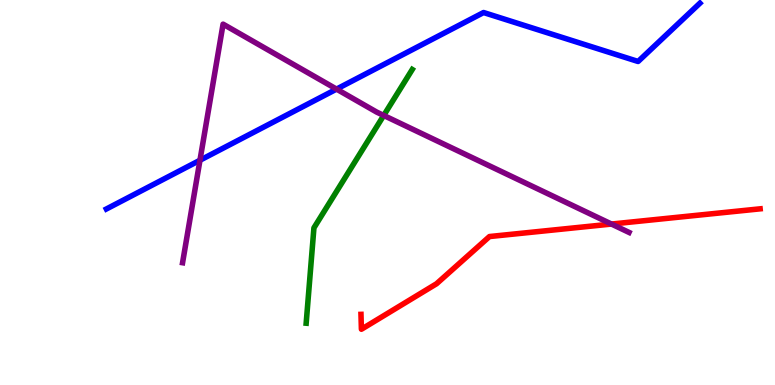[{'lines': ['blue', 'red'], 'intersections': []}, {'lines': ['green', 'red'], 'intersections': []}, {'lines': ['purple', 'red'], 'intersections': [{'x': 7.89, 'y': 4.18}]}, {'lines': ['blue', 'green'], 'intersections': []}, {'lines': ['blue', 'purple'], 'intersections': [{'x': 2.58, 'y': 5.84}, {'x': 4.34, 'y': 7.69}]}, {'lines': ['green', 'purple'], 'intersections': [{'x': 4.95, 'y': 7.0}]}]